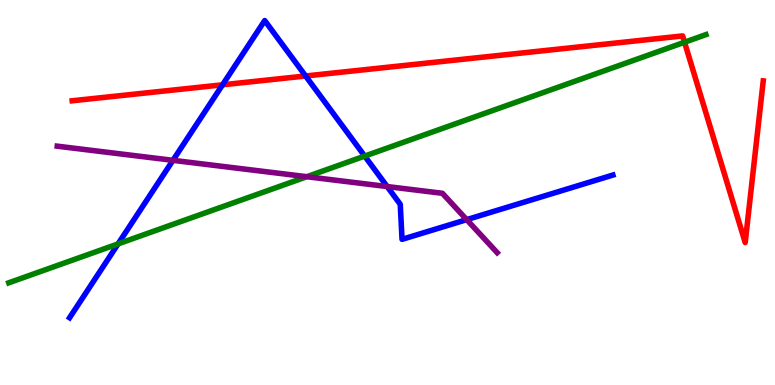[{'lines': ['blue', 'red'], 'intersections': [{'x': 2.87, 'y': 7.8}, {'x': 3.94, 'y': 8.03}]}, {'lines': ['green', 'red'], 'intersections': [{'x': 8.83, 'y': 8.9}]}, {'lines': ['purple', 'red'], 'intersections': []}, {'lines': ['blue', 'green'], 'intersections': [{'x': 1.52, 'y': 3.67}, {'x': 4.71, 'y': 5.95}]}, {'lines': ['blue', 'purple'], 'intersections': [{'x': 2.23, 'y': 5.84}, {'x': 5.0, 'y': 5.15}, {'x': 6.02, 'y': 4.3}]}, {'lines': ['green', 'purple'], 'intersections': [{'x': 3.96, 'y': 5.41}]}]